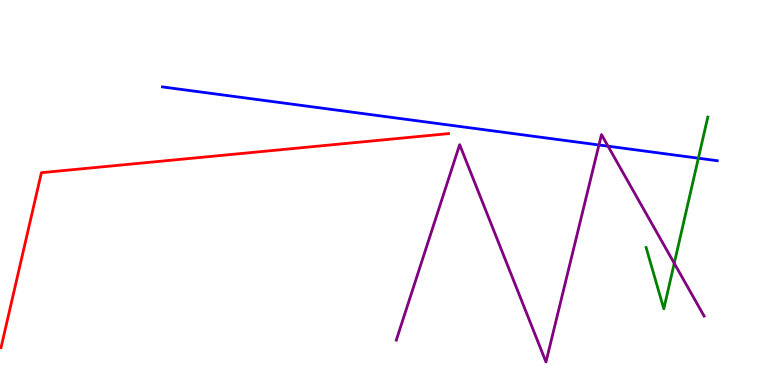[{'lines': ['blue', 'red'], 'intersections': []}, {'lines': ['green', 'red'], 'intersections': []}, {'lines': ['purple', 'red'], 'intersections': []}, {'lines': ['blue', 'green'], 'intersections': [{'x': 9.01, 'y': 5.89}]}, {'lines': ['blue', 'purple'], 'intersections': [{'x': 7.73, 'y': 6.23}, {'x': 7.85, 'y': 6.2}]}, {'lines': ['green', 'purple'], 'intersections': [{'x': 8.7, 'y': 3.16}]}]